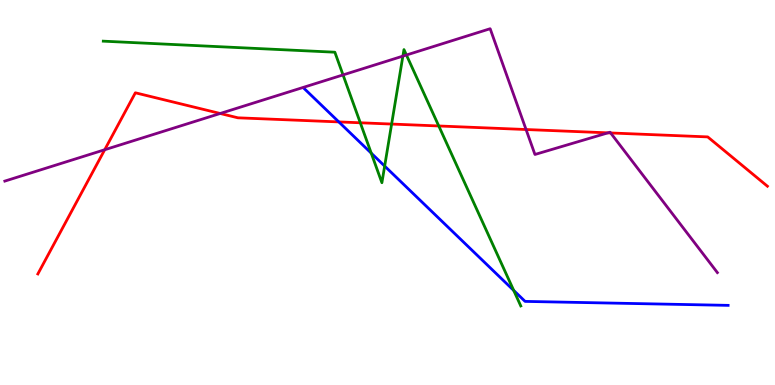[{'lines': ['blue', 'red'], 'intersections': [{'x': 4.37, 'y': 6.83}]}, {'lines': ['green', 'red'], 'intersections': [{'x': 4.65, 'y': 6.81}, {'x': 5.05, 'y': 6.78}, {'x': 5.66, 'y': 6.73}]}, {'lines': ['purple', 'red'], 'intersections': [{'x': 1.35, 'y': 6.11}, {'x': 2.84, 'y': 7.05}, {'x': 6.79, 'y': 6.64}, {'x': 7.84, 'y': 6.55}, {'x': 7.88, 'y': 6.55}]}, {'lines': ['blue', 'green'], 'intersections': [{'x': 4.79, 'y': 6.02}, {'x': 4.96, 'y': 5.69}, {'x': 6.63, 'y': 2.46}]}, {'lines': ['blue', 'purple'], 'intersections': []}, {'lines': ['green', 'purple'], 'intersections': [{'x': 4.43, 'y': 8.05}, {'x': 5.2, 'y': 8.54}, {'x': 5.24, 'y': 8.57}]}]